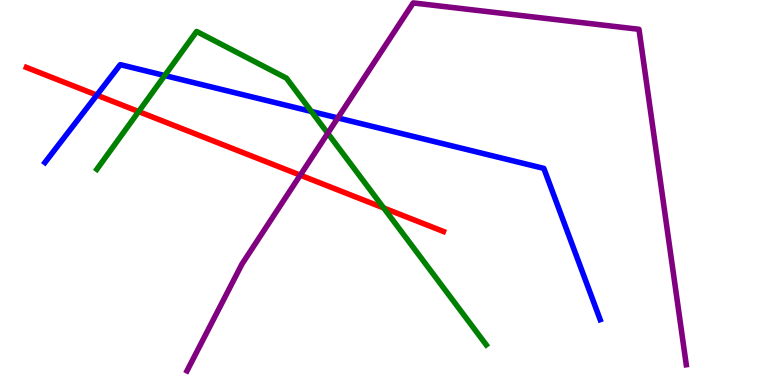[{'lines': ['blue', 'red'], 'intersections': [{'x': 1.25, 'y': 7.53}]}, {'lines': ['green', 'red'], 'intersections': [{'x': 1.79, 'y': 7.1}, {'x': 4.95, 'y': 4.6}]}, {'lines': ['purple', 'red'], 'intersections': [{'x': 3.87, 'y': 5.45}]}, {'lines': ['blue', 'green'], 'intersections': [{'x': 2.13, 'y': 8.04}, {'x': 4.02, 'y': 7.1}]}, {'lines': ['blue', 'purple'], 'intersections': [{'x': 4.36, 'y': 6.94}]}, {'lines': ['green', 'purple'], 'intersections': [{'x': 4.23, 'y': 6.54}]}]